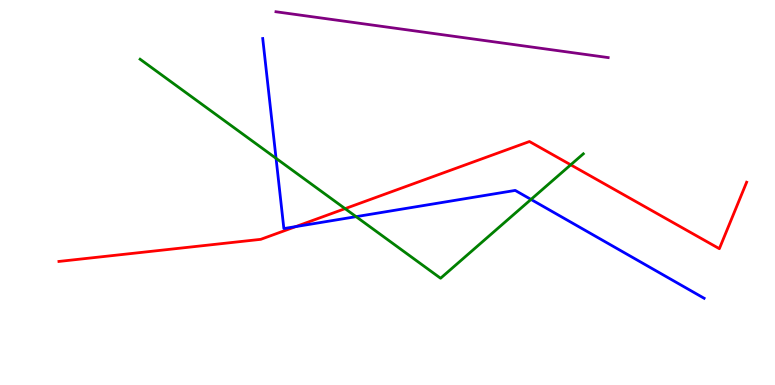[{'lines': ['blue', 'red'], 'intersections': [{'x': 3.82, 'y': 4.11}]}, {'lines': ['green', 'red'], 'intersections': [{'x': 4.45, 'y': 4.58}, {'x': 7.36, 'y': 5.72}]}, {'lines': ['purple', 'red'], 'intersections': []}, {'lines': ['blue', 'green'], 'intersections': [{'x': 3.56, 'y': 5.89}, {'x': 4.59, 'y': 4.37}, {'x': 6.85, 'y': 4.82}]}, {'lines': ['blue', 'purple'], 'intersections': []}, {'lines': ['green', 'purple'], 'intersections': []}]